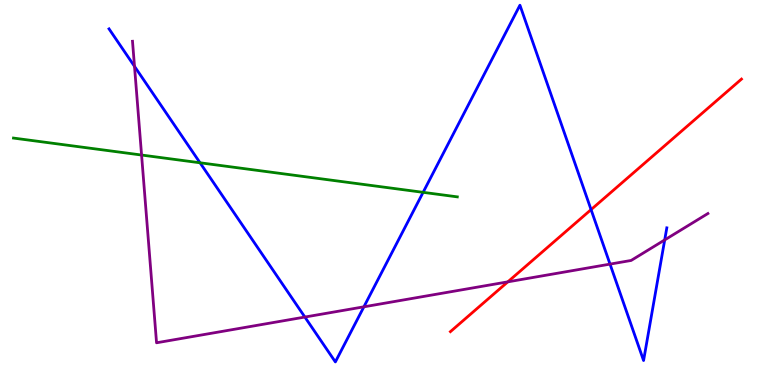[{'lines': ['blue', 'red'], 'intersections': [{'x': 7.63, 'y': 4.56}]}, {'lines': ['green', 'red'], 'intersections': []}, {'lines': ['purple', 'red'], 'intersections': [{'x': 6.55, 'y': 2.68}]}, {'lines': ['blue', 'green'], 'intersections': [{'x': 2.58, 'y': 5.77}, {'x': 5.46, 'y': 5.0}]}, {'lines': ['blue', 'purple'], 'intersections': [{'x': 1.74, 'y': 8.28}, {'x': 3.93, 'y': 1.76}, {'x': 4.7, 'y': 2.03}, {'x': 7.87, 'y': 3.14}, {'x': 8.58, 'y': 3.77}]}, {'lines': ['green', 'purple'], 'intersections': [{'x': 1.83, 'y': 5.97}]}]